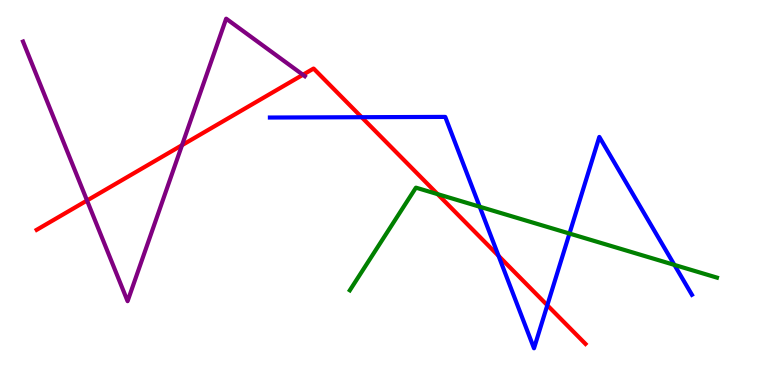[{'lines': ['blue', 'red'], 'intersections': [{'x': 4.67, 'y': 6.96}, {'x': 6.43, 'y': 3.35}, {'x': 7.06, 'y': 2.07}]}, {'lines': ['green', 'red'], 'intersections': [{'x': 5.65, 'y': 4.96}]}, {'lines': ['purple', 'red'], 'intersections': [{'x': 1.12, 'y': 4.79}, {'x': 2.35, 'y': 6.23}, {'x': 3.91, 'y': 8.06}]}, {'lines': ['blue', 'green'], 'intersections': [{'x': 6.19, 'y': 4.63}, {'x': 7.35, 'y': 3.93}, {'x': 8.7, 'y': 3.12}]}, {'lines': ['blue', 'purple'], 'intersections': []}, {'lines': ['green', 'purple'], 'intersections': []}]